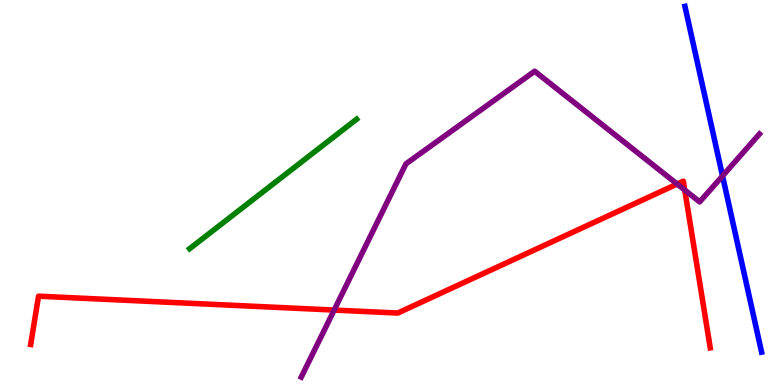[{'lines': ['blue', 'red'], 'intersections': []}, {'lines': ['green', 'red'], 'intersections': []}, {'lines': ['purple', 'red'], 'intersections': [{'x': 4.31, 'y': 1.95}, {'x': 8.74, 'y': 5.22}, {'x': 8.84, 'y': 5.06}]}, {'lines': ['blue', 'green'], 'intersections': []}, {'lines': ['blue', 'purple'], 'intersections': [{'x': 9.32, 'y': 5.43}]}, {'lines': ['green', 'purple'], 'intersections': []}]